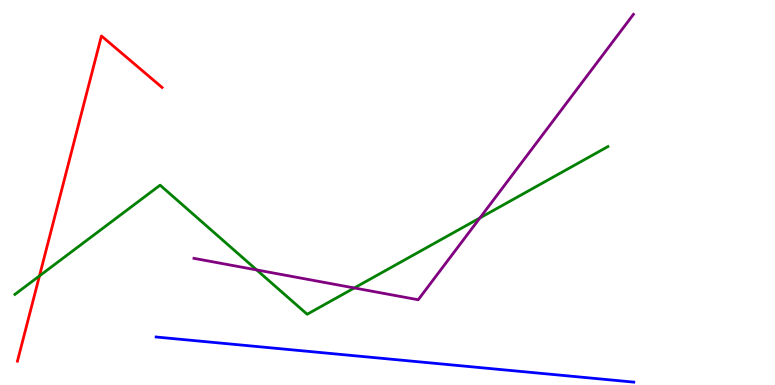[{'lines': ['blue', 'red'], 'intersections': []}, {'lines': ['green', 'red'], 'intersections': [{'x': 0.509, 'y': 2.83}]}, {'lines': ['purple', 'red'], 'intersections': []}, {'lines': ['blue', 'green'], 'intersections': []}, {'lines': ['blue', 'purple'], 'intersections': []}, {'lines': ['green', 'purple'], 'intersections': [{'x': 3.31, 'y': 2.99}, {'x': 4.57, 'y': 2.52}, {'x': 6.19, 'y': 4.34}]}]